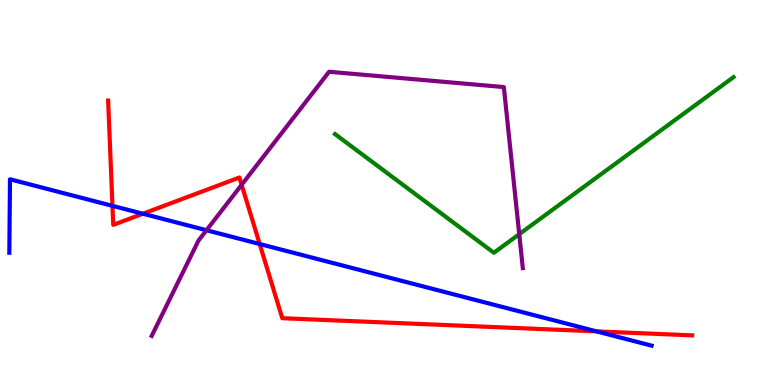[{'lines': ['blue', 'red'], 'intersections': [{'x': 1.45, 'y': 4.65}, {'x': 1.84, 'y': 4.45}, {'x': 3.35, 'y': 3.66}, {'x': 7.7, 'y': 1.39}]}, {'lines': ['green', 'red'], 'intersections': []}, {'lines': ['purple', 'red'], 'intersections': [{'x': 3.12, 'y': 5.2}]}, {'lines': ['blue', 'green'], 'intersections': []}, {'lines': ['blue', 'purple'], 'intersections': [{'x': 2.66, 'y': 4.02}]}, {'lines': ['green', 'purple'], 'intersections': [{'x': 6.7, 'y': 3.92}]}]